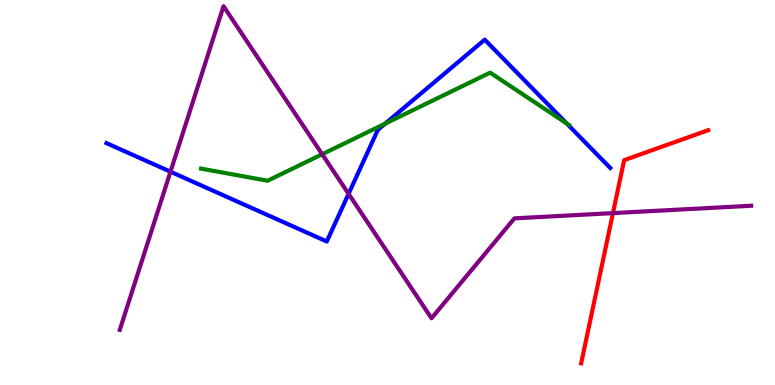[{'lines': ['blue', 'red'], 'intersections': []}, {'lines': ['green', 'red'], 'intersections': []}, {'lines': ['purple', 'red'], 'intersections': [{'x': 7.91, 'y': 4.46}]}, {'lines': ['blue', 'green'], 'intersections': [{'x': 4.97, 'y': 6.79}, {'x': 7.31, 'y': 6.79}]}, {'lines': ['blue', 'purple'], 'intersections': [{'x': 2.2, 'y': 5.54}, {'x': 4.5, 'y': 4.96}]}, {'lines': ['green', 'purple'], 'intersections': [{'x': 4.16, 'y': 5.99}]}]